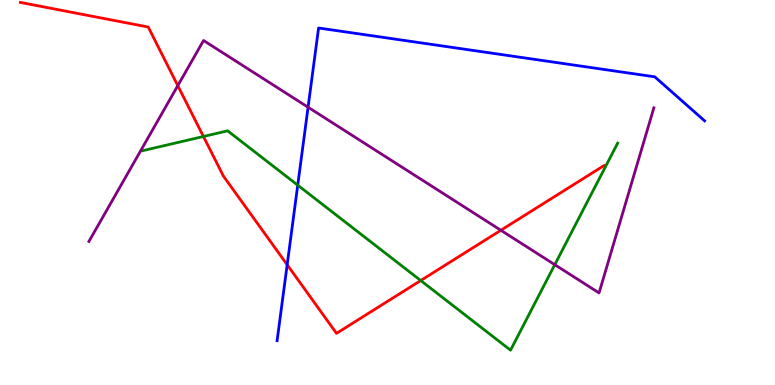[{'lines': ['blue', 'red'], 'intersections': [{'x': 3.71, 'y': 3.12}]}, {'lines': ['green', 'red'], 'intersections': [{'x': 2.62, 'y': 6.45}, {'x': 5.43, 'y': 2.71}]}, {'lines': ['purple', 'red'], 'intersections': [{'x': 2.29, 'y': 7.78}, {'x': 6.46, 'y': 4.02}]}, {'lines': ['blue', 'green'], 'intersections': [{'x': 3.84, 'y': 5.19}]}, {'lines': ['blue', 'purple'], 'intersections': [{'x': 3.98, 'y': 7.22}]}, {'lines': ['green', 'purple'], 'intersections': [{'x': 7.16, 'y': 3.13}]}]